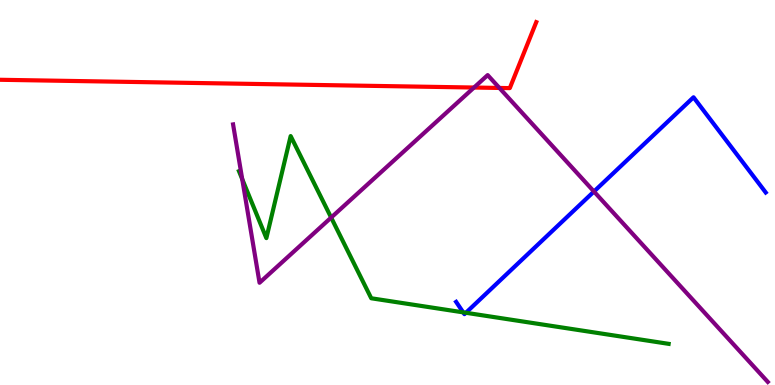[{'lines': ['blue', 'red'], 'intersections': []}, {'lines': ['green', 'red'], 'intersections': []}, {'lines': ['purple', 'red'], 'intersections': [{'x': 6.12, 'y': 7.73}, {'x': 6.44, 'y': 7.72}]}, {'lines': ['blue', 'green'], 'intersections': [{'x': 5.98, 'y': 1.89}, {'x': 6.01, 'y': 1.88}]}, {'lines': ['blue', 'purple'], 'intersections': [{'x': 7.66, 'y': 5.03}]}, {'lines': ['green', 'purple'], 'intersections': [{'x': 3.13, 'y': 5.35}, {'x': 4.27, 'y': 4.35}]}]